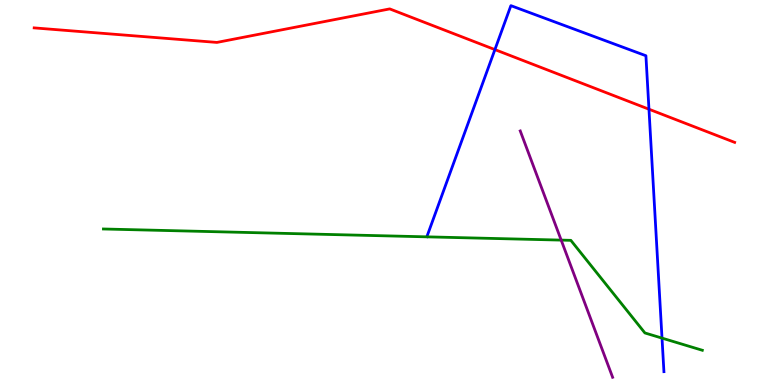[{'lines': ['blue', 'red'], 'intersections': [{'x': 6.39, 'y': 8.71}, {'x': 8.37, 'y': 7.16}]}, {'lines': ['green', 'red'], 'intersections': []}, {'lines': ['purple', 'red'], 'intersections': []}, {'lines': ['blue', 'green'], 'intersections': [{'x': 8.54, 'y': 1.22}]}, {'lines': ['blue', 'purple'], 'intersections': []}, {'lines': ['green', 'purple'], 'intersections': [{'x': 7.24, 'y': 3.76}]}]